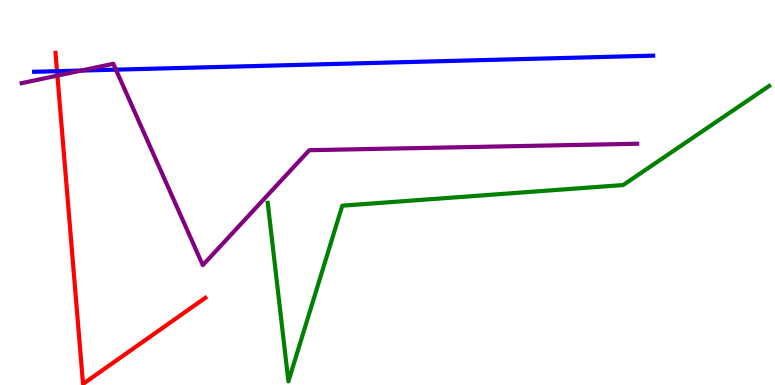[{'lines': ['blue', 'red'], 'intersections': [{'x': 0.736, 'y': 8.15}]}, {'lines': ['green', 'red'], 'intersections': []}, {'lines': ['purple', 'red'], 'intersections': [{'x': 0.741, 'y': 8.04}]}, {'lines': ['blue', 'green'], 'intersections': []}, {'lines': ['blue', 'purple'], 'intersections': [{'x': 1.05, 'y': 8.17}, {'x': 1.5, 'y': 8.19}]}, {'lines': ['green', 'purple'], 'intersections': []}]